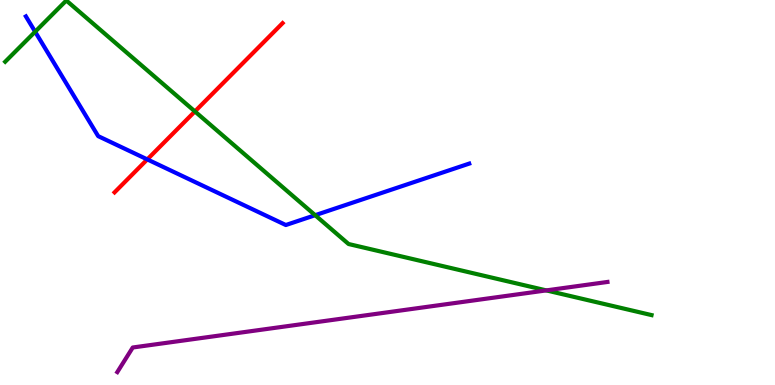[{'lines': ['blue', 'red'], 'intersections': [{'x': 1.9, 'y': 5.86}]}, {'lines': ['green', 'red'], 'intersections': [{'x': 2.52, 'y': 7.11}]}, {'lines': ['purple', 'red'], 'intersections': []}, {'lines': ['blue', 'green'], 'intersections': [{'x': 0.453, 'y': 9.18}, {'x': 4.07, 'y': 4.41}]}, {'lines': ['blue', 'purple'], 'intersections': []}, {'lines': ['green', 'purple'], 'intersections': [{'x': 7.05, 'y': 2.46}]}]